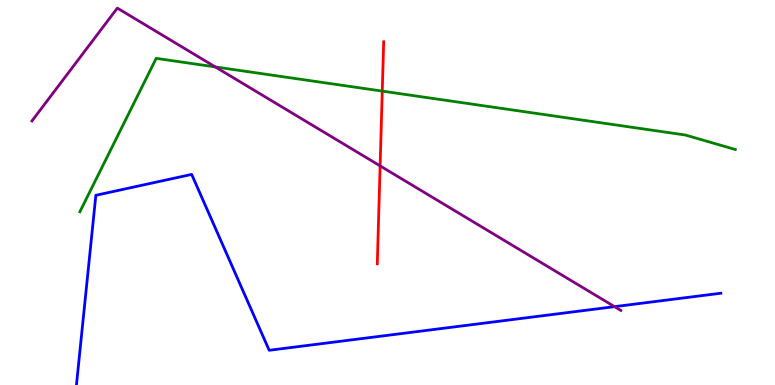[{'lines': ['blue', 'red'], 'intersections': []}, {'lines': ['green', 'red'], 'intersections': [{'x': 4.93, 'y': 7.63}]}, {'lines': ['purple', 'red'], 'intersections': [{'x': 4.9, 'y': 5.69}]}, {'lines': ['blue', 'green'], 'intersections': []}, {'lines': ['blue', 'purple'], 'intersections': [{'x': 7.93, 'y': 2.04}]}, {'lines': ['green', 'purple'], 'intersections': [{'x': 2.78, 'y': 8.26}]}]